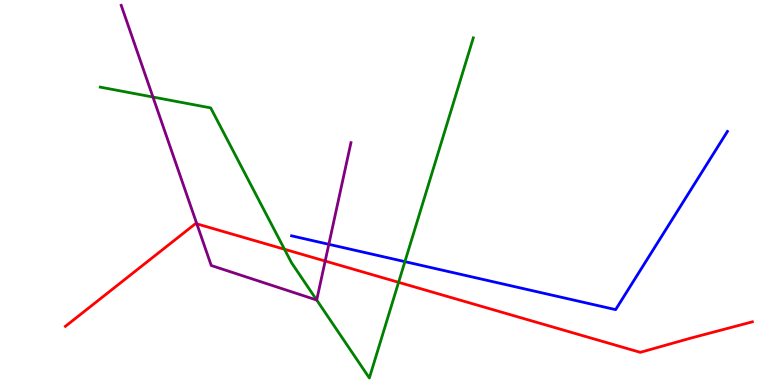[{'lines': ['blue', 'red'], 'intersections': []}, {'lines': ['green', 'red'], 'intersections': [{'x': 3.67, 'y': 3.53}, {'x': 5.14, 'y': 2.67}]}, {'lines': ['purple', 'red'], 'intersections': [{'x': 2.54, 'y': 4.19}, {'x': 4.2, 'y': 3.22}]}, {'lines': ['blue', 'green'], 'intersections': [{'x': 5.22, 'y': 3.2}]}, {'lines': ['blue', 'purple'], 'intersections': [{'x': 4.24, 'y': 3.65}]}, {'lines': ['green', 'purple'], 'intersections': [{'x': 1.97, 'y': 7.48}, {'x': 4.09, 'y': 2.21}]}]